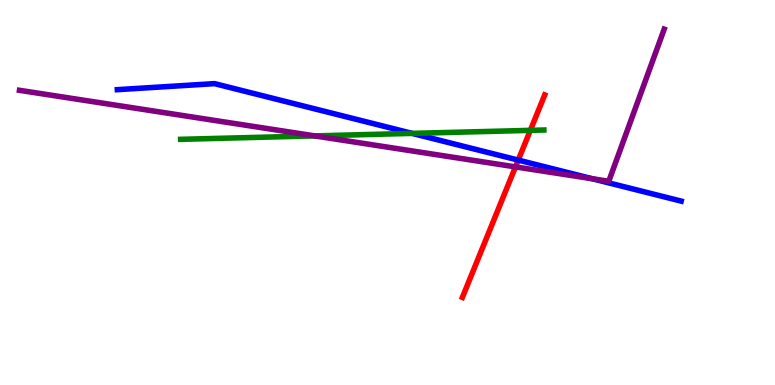[{'lines': ['blue', 'red'], 'intersections': [{'x': 6.69, 'y': 5.84}]}, {'lines': ['green', 'red'], 'intersections': [{'x': 6.84, 'y': 6.61}]}, {'lines': ['purple', 'red'], 'intersections': [{'x': 6.65, 'y': 5.67}]}, {'lines': ['blue', 'green'], 'intersections': [{'x': 5.32, 'y': 6.54}]}, {'lines': ['blue', 'purple'], 'intersections': [{'x': 7.64, 'y': 5.36}]}, {'lines': ['green', 'purple'], 'intersections': [{'x': 4.06, 'y': 6.47}]}]